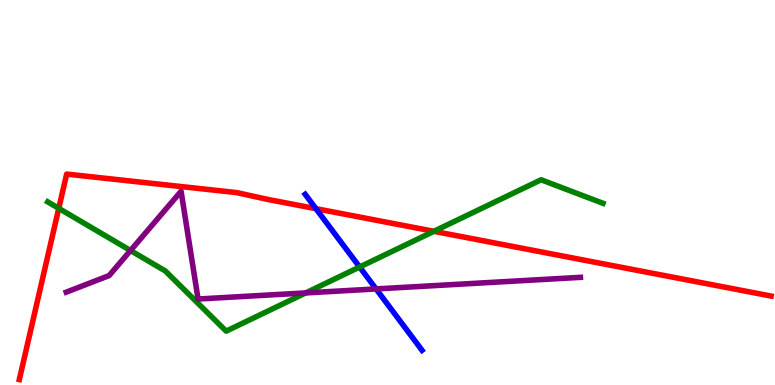[{'lines': ['blue', 'red'], 'intersections': [{'x': 4.08, 'y': 4.58}]}, {'lines': ['green', 'red'], 'intersections': [{'x': 0.758, 'y': 4.59}, {'x': 5.6, 'y': 3.99}]}, {'lines': ['purple', 'red'], 'intersections': []}, {'lines': ['blue', 'green'], 'intersections': [{'x': 4.64, 'y': 3.07}]}, {'lines': ['blue', 'purple'], 'intersections': [{'x': 4.85, 'y': 2.5}]}, {'lines': ['green', 'purple'], 'intersections': [{'x': 1.68, 'y': 3.49}, {'x': 3.94, 'y': 2.39}]}]